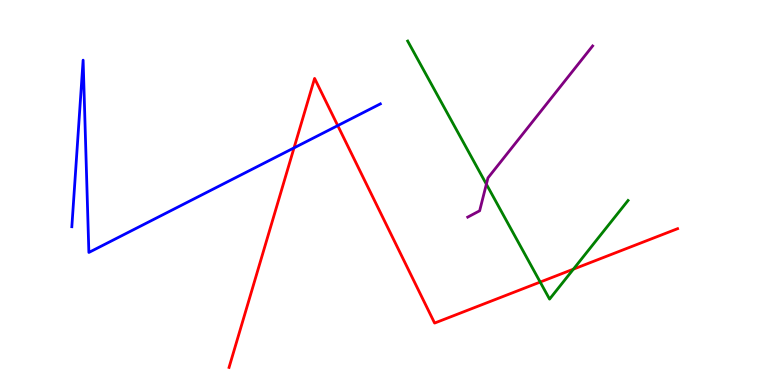[{'lines': ['blue', 'red'], 'intersections': [{'x': 3.79, 'y': 6.16}, {'x': 4.36, 'y': 6.74}]}, {'lines': ['green', 'red'], 'intersections': [{'x': 6.97, 'y': 2.67}, {'x': 7.4, 'y': 3.01}]}, {'lines': ['purple', 'red'], 'intersections': []}, {'lines': ['blue', 'green'], 'intersections': []}, {'lines': ['blue', 'purple'], 'intersections': []}, {'lines': ['green', 'purple'], 'intersections': [{'x': 6.28, 'y': 5.22}]}]